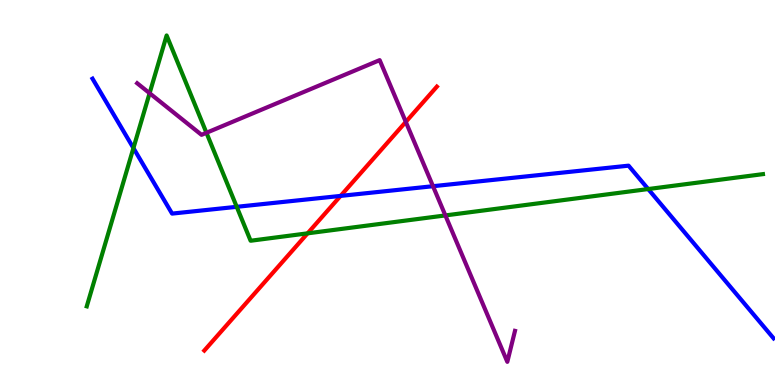[{'lines': ['blue', 'red'], 'intersections': [{'x': 4.39, 'y': 4.91}]}, {'lines': ['green', 'red'], 'intersections': [{'x': 3.97, 'y': 3.94}]}, {'lines': ['purple', 'red'], 'intersections': [{'x': 5.24, 'y': 6.83}]}, {'lines': ['blue', 'green'], 'intersections': [{'x': 1.72, 'y': 6.15}, {'x': 3.05, 'y': 4.63}, {'x': 8.36, 'y': 5.09}]}, {'lines': ['blue', 'purple'], 'intersections': [{'x': 5.59, 'y': 5.16}]}, {'lines': ['green', 'purple'], 'intersections': [{'x': 1.93, 'y': 7.58}, {'x': 2.66, 'y': 6.55}, {'x': 5.75, 'y': 4.4}]}]